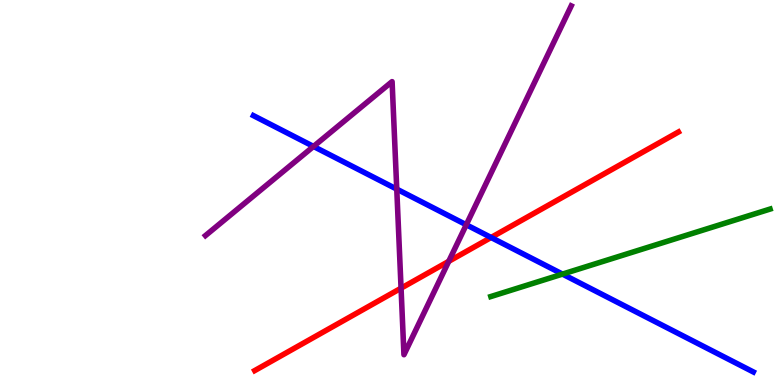[{'lines': ['blue', 'red'], 'intersections': [{'x': 6.34, 'y': 3.83}]}, {'lines': ['green', 'red'], 'intersections': []}, {'lines': ['purple', 'red'], 'intersections': [{'x': 5.17, 'y': 2.51}, {'x': 5.79, 'y': 3.21}]}, {'lines': ['blue', 'green'], 'intersections': [{'x': 7.26, 'y': 2.88}]}, {'lines': ['blue', 'purple'], 'intersections': [{'x': 4.05, 'y': 6.2}, {'x': 5.12, 'y': 5.09}, {'x': 6.02, 'y': 4.16}]}, {'lines': ['green', 'purple'], 'intersections': []}]